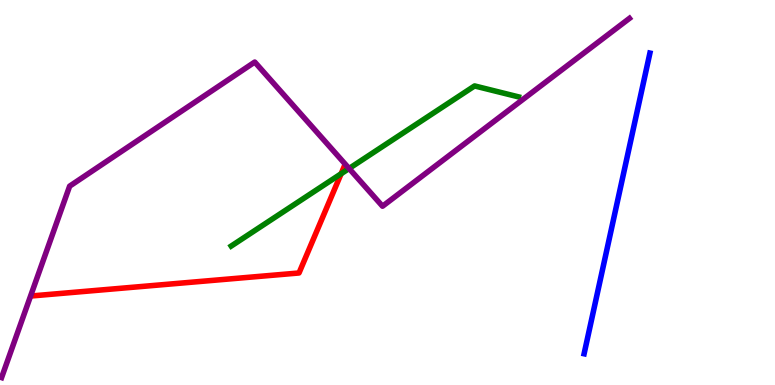[{'lines': ['blue', 'red'], 'intersections': []}, {'lines': ['green', 'red'], 'intersections': [{'x': 4.4, 'y': 5.49}]}, {'lines': ['purple', 'red'], 'intersections': []}, {'lines': ['blue', 'green'], 'intersections': []}, {'lines': ['blue', 'purple'], 'intersections': []}, {'lines': ['green', 'purple'], 'intersections': [{'x': 4.5, 'y': 5.62}]}]